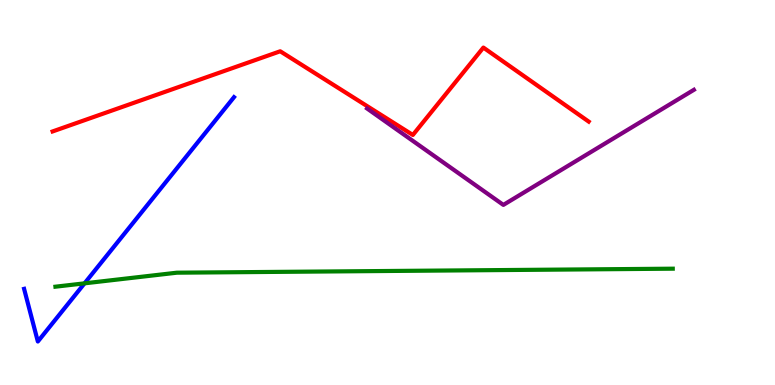[{'lines': ['blue', 'red'], 'intersections': []}, {'lines': ['green', 'red'], 'intersections': []}, {'lines': ['purple', 'red'], 'intersections': []}, {'lines': ['blue', 'green'], 'intersections': [{'x': 1.09, 'y': 2.64}]}, {'lines': ['blue', 'purple'], 'intersections': []}, {'lines': ['green', 'purple'], 'intersections': []}]